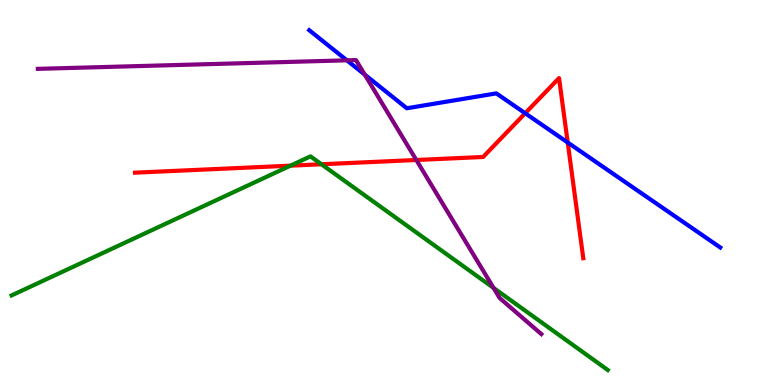[{'lines': ['blue', 'red'], 'intersections': [{'x': 6.78, 'y': 7.06}, {'x': 7.33, 'y': 6.3}]}, {'lines': ['green', 'red'], 'intersections': [{'x': 3.75, 'y': 5.7}, {'x': 4.15, 'y': 5.73}]}, {'lines': ['purple', 'red'], 'intersections': [{'x': 5.37, 'y': 5.84}]}, {'lines': ['blue', 'green'], 'intersections': []}, {'lines': ['blue', 'purple'], 'intersections': [{'x': 4.48, 'y': 8.43}, {'x': 4.71, 'y': 8.06}]}, {'lines': ['green', 'purple'], 'intersections': [{'x': 6.37, 'y': 2.52}]}]